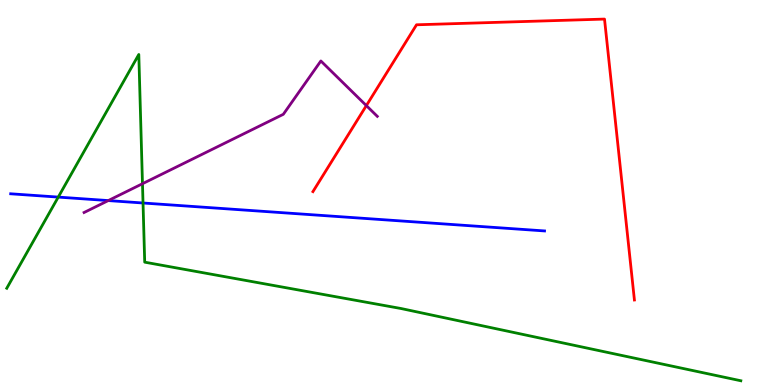[{'lines': ['blue', 'red'], 'intersections': []}, {'lines': ['green', 'red'], 'intersections': []}, {'lines': ['purple', 'red'], 'intersections': [{'x': 4.73, 'y': 7.26}]}, {'lines': ['blue', 'green'], 'intersections': [{'x': 0.752, 'y': 4.88}, {'x': 1.85, 'y': 4.73}]}, {'lines': ['blue', 'purple'], 'intersections': [{'x': 1.4, 'y': 4.79}]}, {'lines': ['green', 'purple'], 'intersections': [{'x': 1.84, 'y': 5.23}]}]